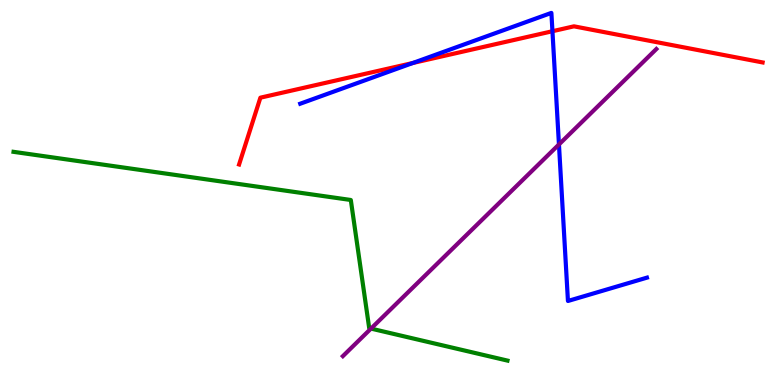[{'lines': ['blue', 'red'], 'intersections': [{'x': 5.33, 'y': 8.36}, {'x': 7.13, 'y': 9.19}]}, {'lines': ['green', 'red'], 'intersections': []}, {'lines': ['purple', 'red'], 'intersections': []}, {'lines': ['blue', 'green'], 'intersections': []}, {'lines': ['blue', 'purple'], 'intersections': [{'x': 7.21, 'y': 6.25}]}, {'lines': ['green', 'purple'], 'intersections': [{'x': 4.79, 'y': 1.47}]}]